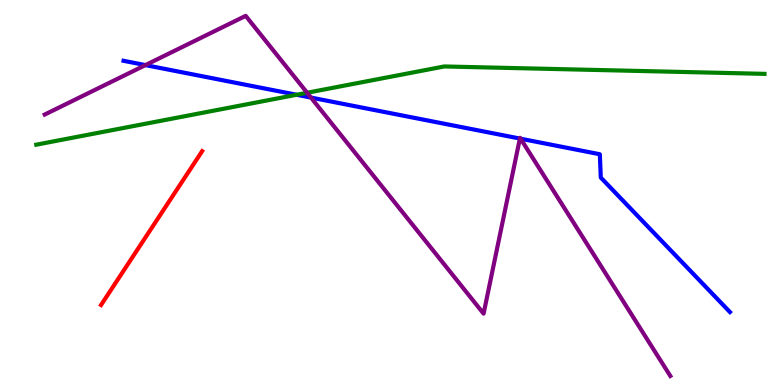[{'lines': ['blue', 'red'], 'intersections': []}, {'lines': ['green', 'red'], 'intersections': []}, {'lines': ['purple', 'red'], 'intersections': []}, {'lines': ['blue', 'green'], 'intersections': [{'x': 3.83, 'y': 7.54}]}, {'lines': ['blue', 'purple'], 'intersections': [{'x': 1.88, 'y': 8.31}, {'x': 4.01, 'y': 7.47}, {'x': 6.71, 'y': 6.4}, {'x': 6.72, 'y': 6.4}]}, {'lines': ['green', 'purple'], 'intersections': [{'x': 3.96, 'y': 7.59}]}]